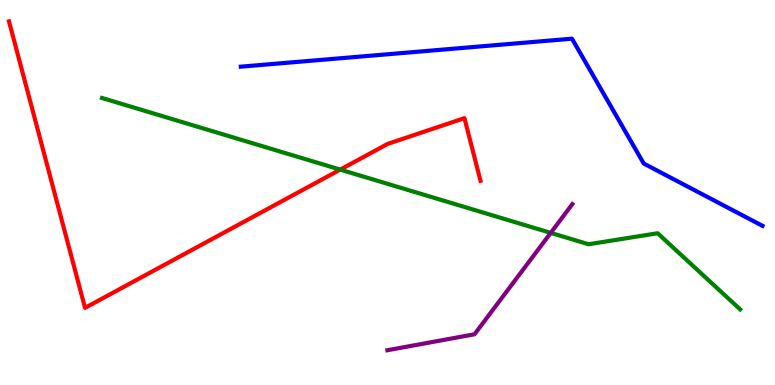[{'lines': ['blue', 'red'], 'intersections': []}, {'lines': ['green', 'red'], 'intersections': [{'x': 4.39, 'y': 5.59}]}, {'lines': ['purple', 'red'], 'intersections': []}, {'lines': ['blue', 'green'], 'intersections': []}, {'lines': ['blue', 'purple'], 'intersections': []}, {'lines': ['green', 'purple'], 'intersections': [{'x': 7.11, 'y': 3.95}]}]